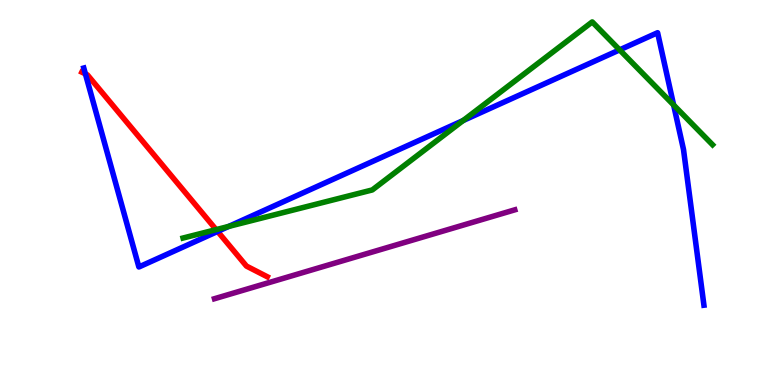[{'lines': ['blue', 'red'], 'intersections': [{'x': 1.1, 'y': 8.08}, {'x': 2.81, 'y': 3.99}]}, {'lines': ['green', 'red'], 'intersections': [{'x': 2.79, 'y': 4.04}]}, {'lines': ['purple', 'red'], 'intersections': []}, {'lines': ['blue', 'green'], 'intersections': [{'x': 2.95, 'y': 4.12}, {'x': 5.98, 'y': 6.87}, {'x': 8.0, 'y': 8.7}, {'x': 8.69, 'y': 7.27}]}, {'lines': ['blue', 'purple'], 'intersections': []}, {'lines': ['green', 'purple'], 'intersections': []}]